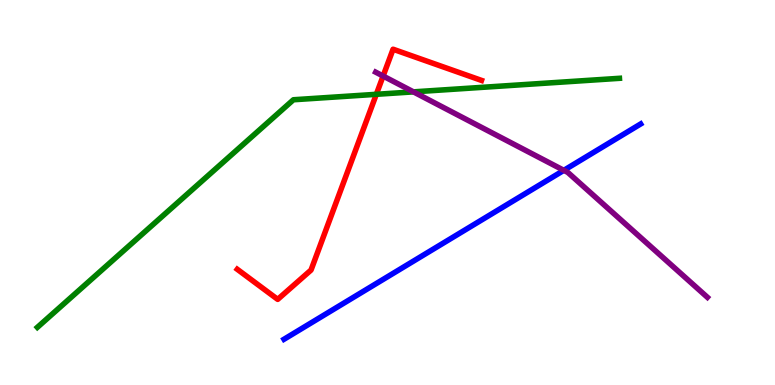[{'lines': ['blue', 'red'], 'intersections': []}, {'lines': ['green', 'red'], 'intersections': [{'x': 4.86, 'y': 7.55}]}, {'lines': ['purple', 'red'], 'intersections': [{'x': 4.94, 'y': 8.02}]}, {'lines': ['blue', 'green'], 'intersections': []}, {'lines': ['blue', 'purple'], 'intersections': [{'x': 7.28, 'y': 5.58}]}, {'lines': ['green', 'purple'], 'intersections': [{'x': 5.33, 'y': 7.61}]}]